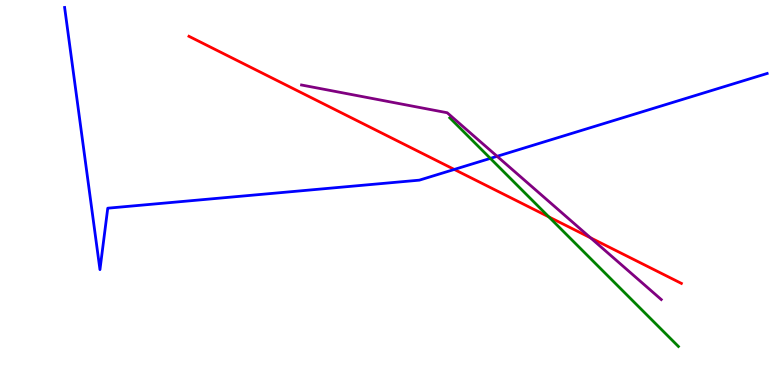[{'lines': ['blue', 'red'], 'intersections': [{'x': 5.86, 'y': 5.6}]}, {'lines': ['green', 'red'], 'intersections': [{'x': 7.08, 'y': 4.37}]}, {'lines': ['purple', 'red'], 'intersections': [{'x': 7.62, 'y': 3.82}]}, {'lines': ['blue', 'green'], 'intersections': [{'x': 6.33, 'y': 5.89}]}, {'lines': ['blue', 'purple'], 'intersections': [{'x': 6.41, 'y': 5.94}]}, {'lines': ['green', 'purple'], 'intersections': []}]